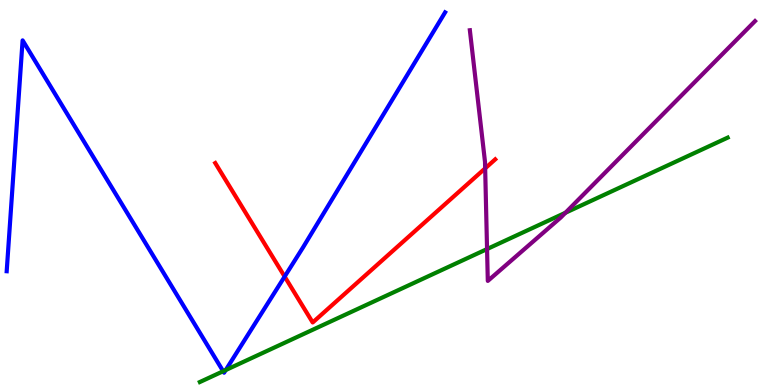[{'lines': ['blue', 'red'], 'intersections': [{'x': 3.67, 'y': 2.82}]}, {'lines': ['green', 'red'], 'intersections': []}, {'lines': ['purple', 'red'], 'intersections': [{'x': 6.26, 'y': 5.63}]}, {'lines': ['blue', 'green'], 'intersections': [{'x': 2.88, 'y': 0.357}, {'x': 2.91, 'y': 0.388}]}, {'lines': ['blue', 'purple'], 'intersections': []}, {'lines': ['green', 'purple'], 'intersections': [{'x': 6.28, 'y': 3.53}, {'x': 7.3, 'y': 4.47}]}]